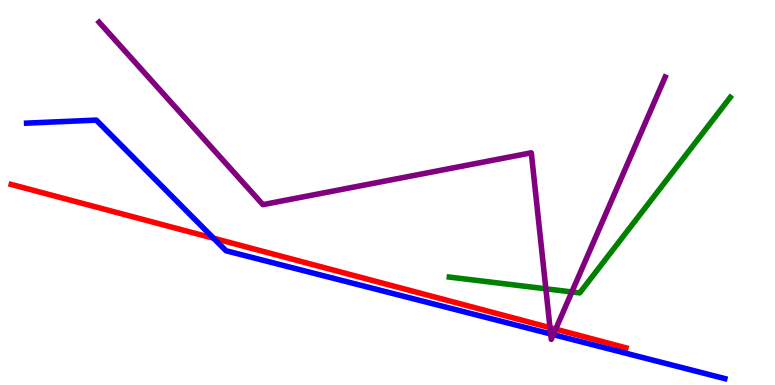[{'lines': ['blue', 'red'], 'intersections': [{'x': 2.76, 'y': 3.81}]}, {'lines': ['green', 'red'], 'intersections': []}, {'lines': ['purple', 'red'], 'intersections': [{'x': 7.1, 'y': 1.49}, {'x': 7.17, 'y': 1.45}]}, {'lines': ['blue', 'green'], 'intersections': []}, {'lines': ['blue', 'purple'], 'intersections': [{'x': 7.11, 'y': 1.33}, {'x': 7.14, 'y': 1.31}]}, {'lines': ['green', 'purple'], 'intersections': [{'x': 7.04, 'y': 2.5}, {'x': 7.38, 'y': 2.42}]}]